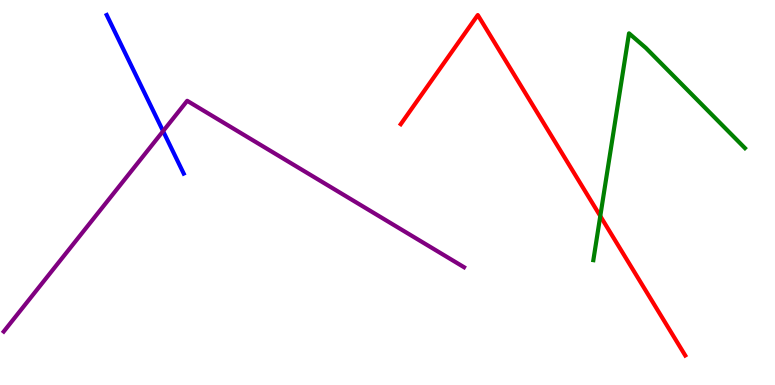[{'lines': ['blue', 'red'], 'intersections': []}, {'lines': ['green', 'red'], 'intersections': [{'x': 7.75, 'y': 4.39}]}, {'lines': ['purple', 'red'], 'intersections': []}, {'lines': ['blue', 'green'], 'intersections': []}, {'lines': ['blue', 'purple'], 'intersections': [{'x': 2.1, 'y': 6.59}]}, {'lines': ['green', 'purple'], 'intersections': []}]